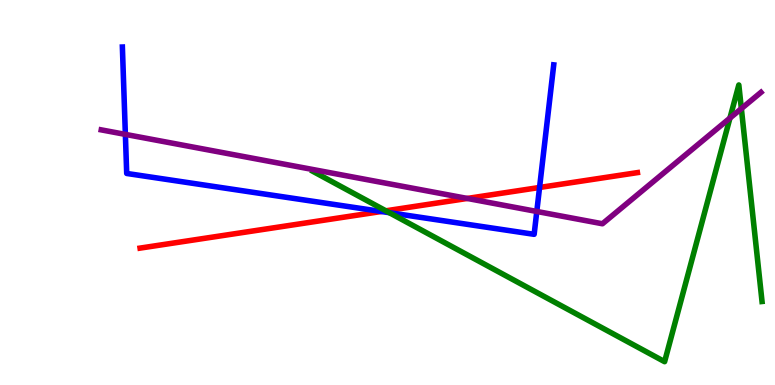[{'lines': ['blue', 'red'], 'intersections': [{'x': 4.92, 'y': 4.51}, {'x': 6.96, 'y': 5.13}]}, {'lines': ['green', 'red'], 'intersections': [{'x': 4.98, 'y': 4.52}]}, {'lines': ['purple', 'red'], 'intersections': [{'x': 6.03, 'y': 4.85}]}, {'lines': ['blue', 'green'], 'intersections': [{'x': 5.02, 'y': 4.48}]}, {'lines': ['blue', 'purple'], 'intersections': [{'x': 1.62, 'y': 6.51}, {'x': 6.93, 'y': 4.51}]}, {'lines': ['green', 'purple'], 'intersections': [{'x': 9.42, 'y': 6.93}, {'x': 9.57, 'y': 7.18}]}]